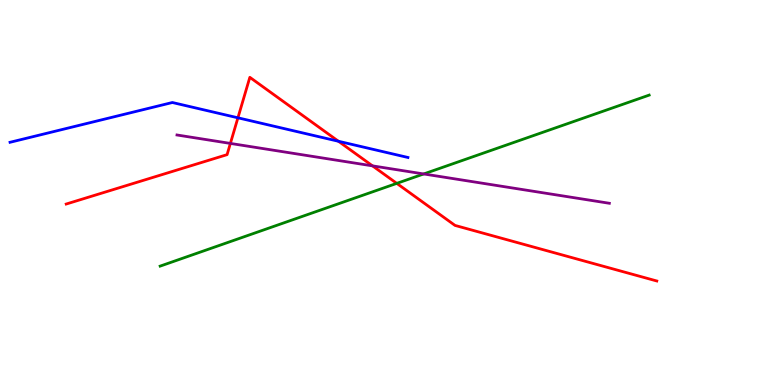[{'lines': ['blue', 'red'], 'intersections': [{'x': 3.07, 'y': 6.94}, {'x': 4.37, 'y': 6.33}]}, {'lines': ['green', 'red'], 'intersections': [{'x': 5.12, 'y': 5.24}]}, {'lines': ['purple', 'red'], 'intersections': [{'x': 2.97, 'y': 6.27}, {'x': 4.81, 'y': 5.69}]}, {'lines': ['blue', 'green'], 'intersections': []}, {'lines': ['blue', 'purple'], 'intersections': []}, {'lines': ['green', 'purple'], 'intersections': [{'x': 5.47, 'y': 5.48}]}]